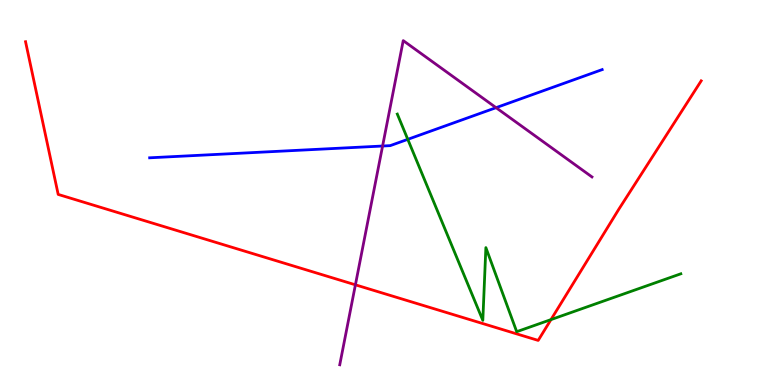[{'lines': ['blue', 'red'], 'intersections': []}, {'lines': ['green', 'red'], 'intersections': [{'x': 7.11, 'y': 1.7}]}, {'lines': ['purple', 'red'], 'intersections': [{'x': 4.59, 'y': 2.6}]}, {'lines': ['blue', 'green'], 'intersections': [{'x': 5.26, 'y': 6.38}]}, {'lines': ['blue', 'purple'], 'intersections': [{'x': 4.94, 'y': 6.21}, {'x': 6.4, 'y': 7.2}]}, {'lines': ['green', 'purple'], 'intersections': []}]